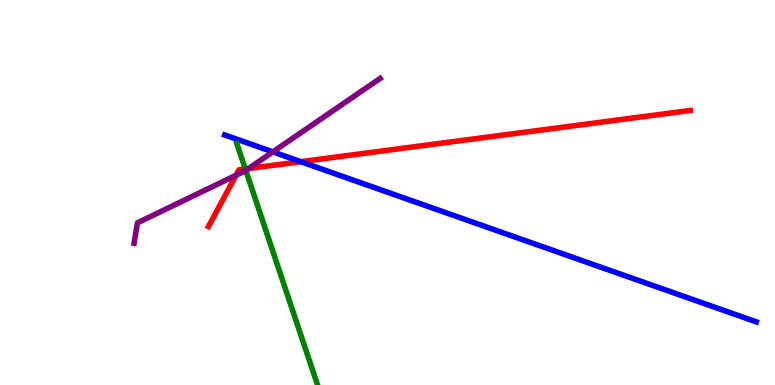[{'lines': ['blue', 'red'], 'intersections': [{'x': 3.88, 'y': 5.8}]}, {'lines': ['green', 'red'], 'intersections': [{'x': 3.17, 'y': 5.61}]}, {'lines': ['purple', 'red'], 'intersections': [{'x': 3.05, 'y': 5.45}, {'x': 3.21, 'y': 5.62}]}, {'lines': ['blue', 'green'], 'intersections': []}, {'lines': ['blue', 'purple'], 'intersections': [{'x': 3.52, 'y': 6.05}]}, {'lines': ['green', 'purple'], 'intersections': [{'x': 3.17, 'y': 5.57}]}]